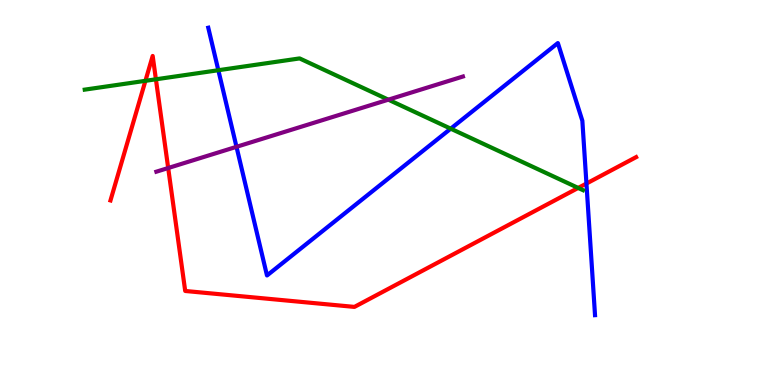[{'lines': ['blue', 'red'], 'intersections': [{'x': 7.57, 'y': 5.23}]}, {'lines': ['green', 'red'], 'intersections': [{'x': 1.88, 'y': 7.9}, {'x': 2.01, 'y': 7.94}, {'x': 7.46, 'y': 5.12}]}, {'lines': ['purple', 'red'], 'intersections': [{'x': 2.17, 'y': 5.64}]}, {'lines': ['blue', 'green'], 'intersections': [{'x': 2.82, 'y': 8.18}, {'x': 5.82, 'y': 6.66}]}, {'lines': ['blue', 'purple'], 'intersections': [{'x': 3.05, 'y': 6.19}]}, {'lines': ['green', 'purple'], 'intersections': [{'x': 5.01, 'y': 7.41}]}]